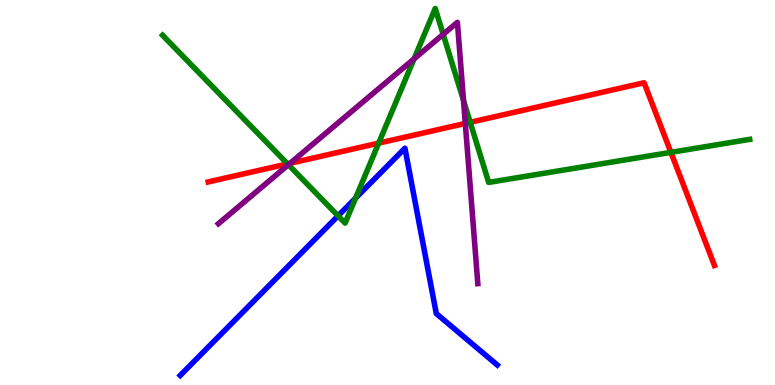[{'lines': ['blue', 'red'], 'intersections': []}, {'lines': ['green', 'red'], 'intersections': [{'x': 3.71, 'y': 5.74}, {'x': 4.89, 'y': 6.28}, {'x': 6.07, 'y': 6.82}, {'x': 8.66, 'y': 6.04}]}, {'lines': ['purple', 'red'], 'intersections': [{'x': 3.74, 'y': 5.76}, {'x': 6.0, 'y': 6.79}]}, {'lines': ['blue', 'green'], 'intersections': [{'x': 4.36, 'y': 4.39}, {'x': 4.59, 'y': 4.85}]}, {'lines': ['blue', 'purple'], 'intersections': []}, {'lines': ['green', 'purple'], 'intersections': [{'x': 3.72, 'y': 5.72}, {'x': 5.34, 'y': 8.47}, {'x': 5.72, 'y': 9.11}, {'x': 5.98, 'y': 7.39}]}]